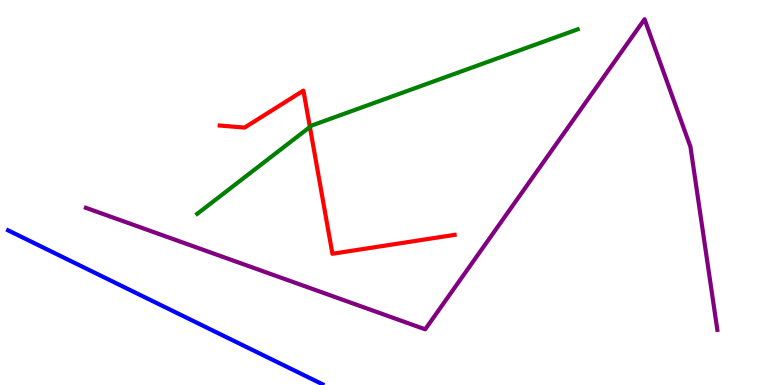[{'lines': ['blue', 'red'], 'intersections': []}, {'lines': ['green', 'red'], 'intersections': [{'x': 4.0, 'y': 6.7}]}, {'lines': ['purple', 'red'], 'intersections': []}, {'lines': ['blue', 'green'], 'intersections': []}, {'lines': ['blue', 'purple'], 'intersections': []}, {'lines': ['green', 'purple'], 'intersections': []}]